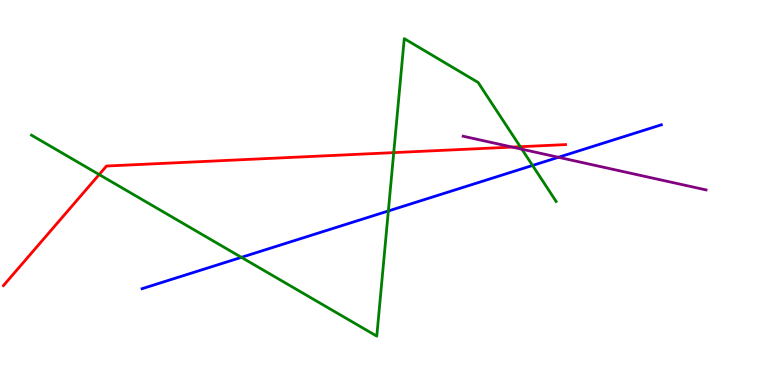[{'lines': ['blue', 'red'], 'intersections': []}, {'lines': ['green', 'red'], 'intersections': [{'x': 1.28, 'y': 5.47}, {'x': 5.08, 'y': 6.04}, {'x': 6.71, 'y': 6.19}]}, {'lines': ['purple', 'red'], 'intersections': [{'x': 6.61, 'y': 6.18}]}, {'lines': ['blue', 'green'], 'intersections': [{'x': 3.11, 'y': 3.32}, {'x': 5.01, 'y': 4.52}, {'x': 6.87, 'y': 5.7}]}, {'lines': ['blue', 'purple'], 'intersections': [{'x': 7.21, 'y': 5.91}]}, {'lines': ['green', 'purple'], 'intersections': [{'x': 6.73, 'y': 6.12}]}]